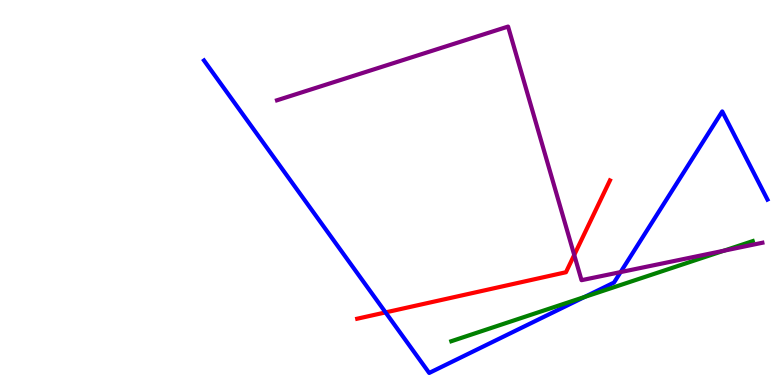[{'lines': ['blue', 'red'], 'intersections': [{'x': 4.98, 'y': 1.89}]}, {'lines': ['green', 'red'], 'intersections': []}, {'lines': ['purple', 'red'], 'intersections': [{'x': 7.41, 'y': 3.38}]}, {'lines': ['blue', 'green'], 'intersections': [{'x': 7.54, 'y': 2.29}]}, {'lines': ['blue', 'purple'], 'intersections': [{'x': 8.01, 'y': 2.93}]}, {'lines': ['green', 'purple'], 'intersections': [{'x': 9.34, 'y': 3.49}]}]